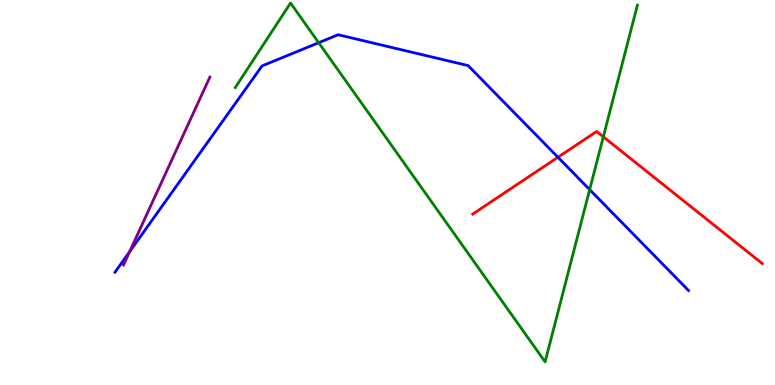[{'lines': ['blue', 'red'], 'intersections': [{'x': 7.2, 'y': 5.92}]}, {'lines': ['green', 'red'], 'intersections': [{'x': 7.78, 'y': 6.45}]}, {'lines': ['purple', 'red'], 'intersections': []}, {'lines': ['blue', 'green'], 'intersections': [{'x': 4.11, 'y': 8.89}, {'x': 7.61, 'y': 5.07}]}, {'lines': ['blue', 'purple'], 'intersections': [{'x': 1.67, 'y': 3.46}]}, {'lines': ['green', 'purple'], 'intersections': []}]